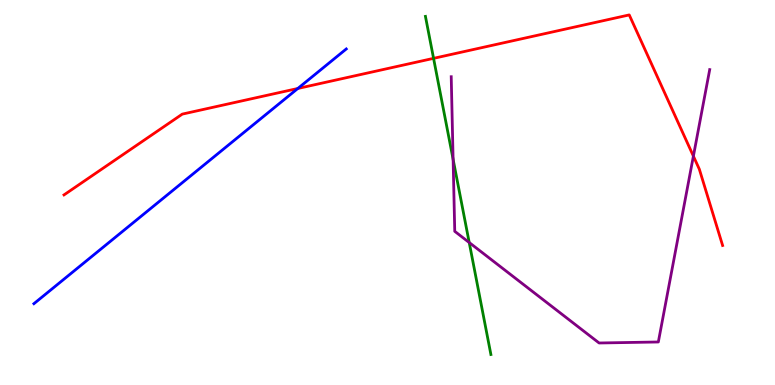[{'lines': ['blue', 'red'], 'intersections': [{'x': 3.84, 'y': 7.7}]}, {'lines': ['green', 'red'], 'intersections': [{'x': 5.59, 'y': 8.48}]}, {'lines': ['purple', 'red'], 'intersections': [{'x': 8.95, 'y': 5.94}]}, {'lines': ['blue', 'green'], 'intersections': []}, {'lines': ['blue', 'purple'], 'intersections': []}, {'lines': ['green', 'purple'], 'intersections': [{'x': 5.85, 'y': 5.86}, {'x': 6.05, 'y': 3.7}]}]